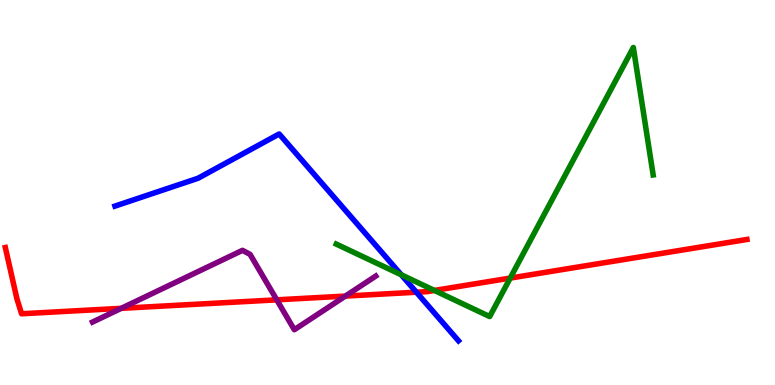[{'lines': ['blue', 'red'], 'intersections': [{'x': 5.37, 'y': 2.41}]}, {'lines': ['green', 'red'], 'intersections': [{'x': 5.61, 'y': 2.46}, {'x': 6.58, 'y': 2.78}]}, {'lines': ['purple', 'red'], 'intersections': [{'x': 1.56, 'y': 1.99}, {'x': 3.57, 'y': 2.21}, {'x': 4.46, 'y': 2.31}]}, {'lines': ['blue', 'green'], 'intersections': [{'x': 5.18, 'y': 2.86}]}, {'lines': ['blue', 'purple'], 'intersections': []}, {'lines': ['green', 'purple'], 'intersections': []}]